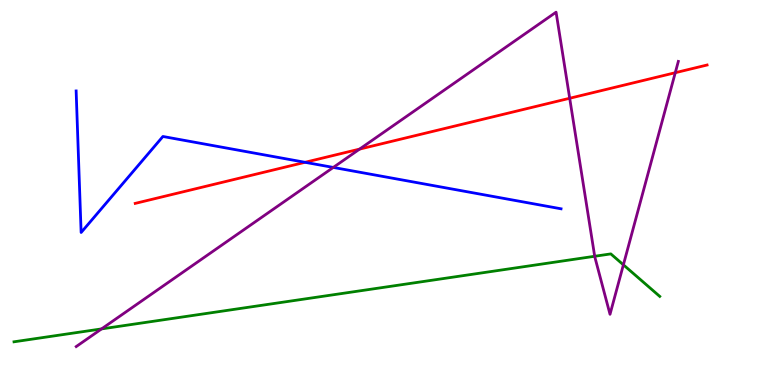[{'lines': ['blue', 'red'], 'intersections': [{'x': 3.94, 'y': 5.78}]}, {'lines': ['green', 'red'], 'intersections': []}, {'lines': ['purple', 'red'], 'intersections': [{'x': 4.64, 'y': 6.13}, {'x': 7.35, 'y': 7.45}, {'x': 8.71, 'y': 8.11}]}, {'lines': ['blue', 'green'], 'intersections': []}, {'lines': ['blue', 'purple'], 'intersections': [{'x': 4.3, 'y': 5.65}]}, {'lines': ['green', 'purple'], 'intersections': [{'x': 1.31, 'y': 1.46}, {'x': 7.67, 'y': 3.34}, {'x': 8.04, 'y': 3.12}]}]